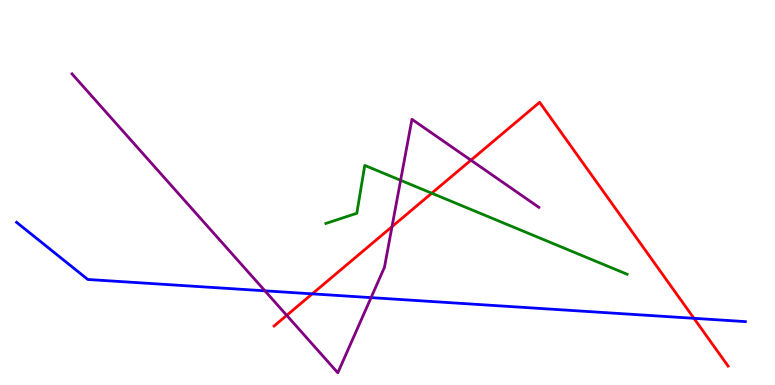[{'lines': ['blue', 'red'], 'intersections': [{'x': 4.03, 'y': 2.37}, {'x': 8.95, 'y': 1.73}]}, {'lines': ['green', 'red'], 'intersections': [{'x': 5.57, 'y': 4.98}]}, {'lines': ['purple', 'red'], 'intersections': [{'x': 3.7, 'y': 1.81}, {'x': 5.06, 'y': 4.11}, {'x': 6.08, 'y': 5.84}]}, {'lines': ['blue', 'green'], 'intersections': []}, {'lines': ['blue', 'purple'], 'intersections': [{'x': 3.42, 'y': 2.45}, {'x': 4.79, 'y': 2.27}]}, {'lines': ['green', 'purple'], 'intersections': [{'x': 5.17, 'y': 5.32}]}]